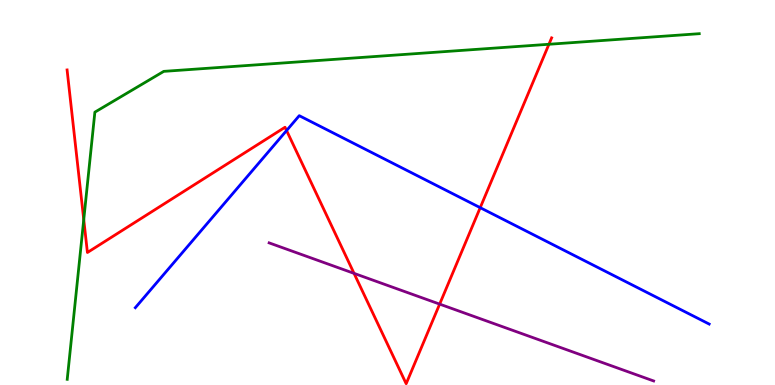[{'lines': ['blue', 'red'], 'intersections': [{'x': 3.7, 'y': 6.61}, {'x': 6.2, 'y': 4.61}]}, {'lines': ['green', 'red'], 'intersections': [{'x': 1.08, 'y': 4.3}, {'x': 7.08, 'y': 8.85}]}, {'lines': ['purple', 'red'], 'intersections': [{'x': 4.57, 'y': 2.9}, {'x': 5.67, 'y': 2.1}]}, {'lines': ['blue', 'green'], 'intersections': []}, {'lines': ['blue', 'purple'], 'intersections': []}, {'lines': ['green', 'purple'], 'intersections': []}]